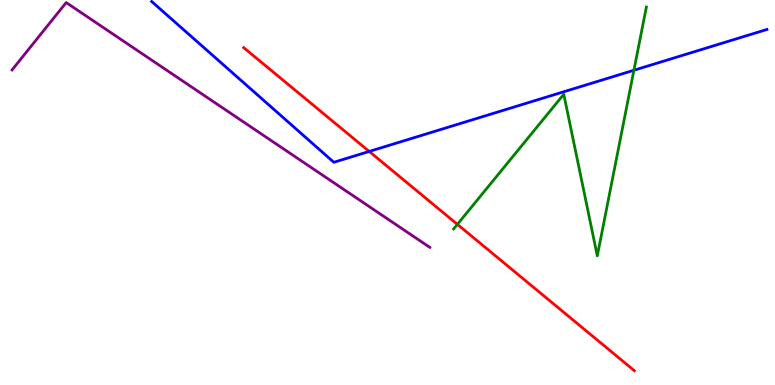[{'lines': ['blue', 'red'], 'intersections': [{'x': 4.76, 'y': 6.07}]}, {'lines': ['green', 'red'], 'intersections': [{'x': 5.9, 'y': 4.17}]}, {'lines': ['purple', 'red'], 'intersections': []}, {'lines': ['blue', 'green'], 'intersections': [{'x': 8.18, 'y': 8.18}]}, {'lines': ['blue', 'purple'], 'intersections': []}, {'lines': ['green', 'purple'], 'intersections': []}]